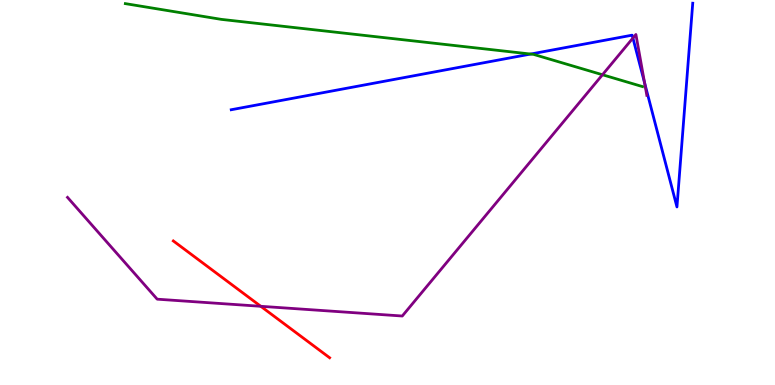[{'lines': ['blue', 'red'], 'intersections': []}, {'lines': ['green', 'red'], 'intersections': []}, {'lines': ['purple', 'red'], 'intersections': [{'x': 3.36, 'y': 2.04}]}, {'lines': ['blue', 'green'], 'intersections': [{'x': 6.85, 'y': 8.6}]}, {'lines': ['blue', 'purple'], 'intersections': [{'x': 8.17, 'y': 9.01}, {'x': 8.32, 'y': 7.85}]}, {'lines': ['green', 'purple'], 'intersections': [{'x': 7.77, 'y': 8.06}]}]